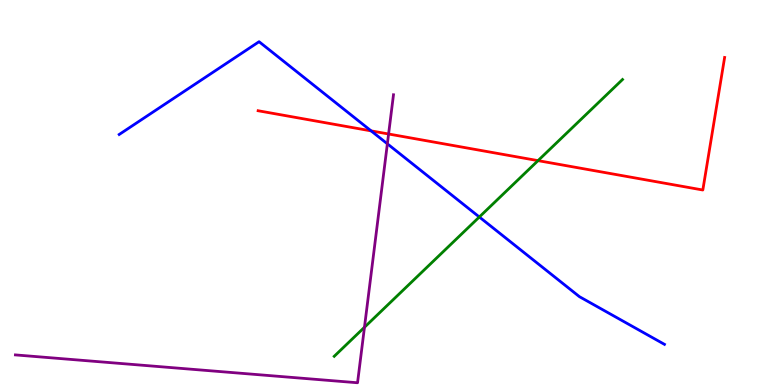[{'lines': ['blue', 'red'], 'intersections': [{'x': 4.79, 'y': 6.6}]}, {'lines': ['green', 'red'], 'intersections': [{'x': 6.94, 'y': 5.83}]}, {'lines': ['purple', 'red'], 'intersections': [{'x': 5.01, 'y': 6.52}]}, {'lines': ['blue', 'green'], 'intersections': [{'x': 6.18, 'y': 4.36}]}, {'lines': ['blue', 'purple'], 'intersections': [{'x': 5.0, 'y': 6.26}]}, {'lines': ['green', 'purple'], 'intersections': [{'x': 4.7, 'y': 1.5}]}]